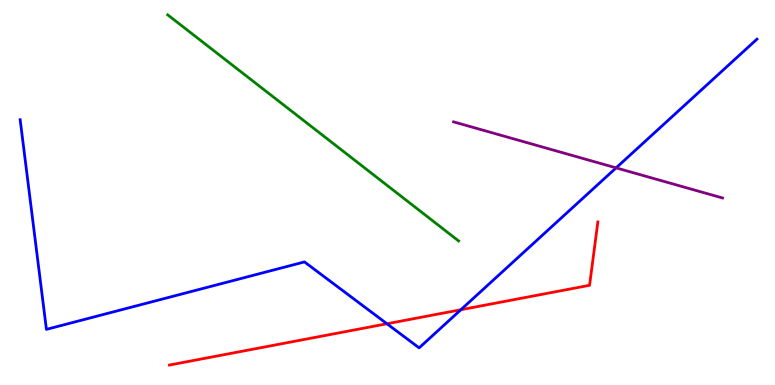[{'lines': ['blue', 'red'], 'intersections': [{'x': 4.99, 'y': 1.59}, {'x': 5.95, 'y': 1.96}]}, {'lines': ['green', 'red'], 'intersections': []}, {'lines': ['purple', 'red'], 'intersections': []}, {'lines': ['blue', 'green'], 'intersections': []}, {'lines': ['blue', 'purple'], 'intersections': [{'x': 7.95, 'y': 5.64}]}, {'lines': ['green', 'purple'], 'intersections': []}]